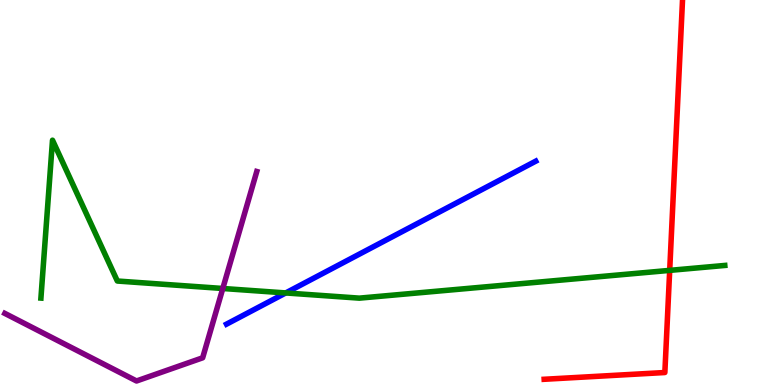[{'lines': ['blue', 'red'], 'intersections': []}, {'lines': ['green', 'red'], 'intersections': [{'x': 8.64, 'y': 2.98}]}, {'lines': ['purple', 'red'], 'intersections': []}, {'lines': ['blue', 'green'], 'intersections': [{'x': 3.69, 'y': 2.39}]}, {'lines': ['blue', 'purple'], 'intersections': []}, {'lines': ['green', 'purple'], 'intersections': [{'x': 2.87, 'y': 2.51}]}]